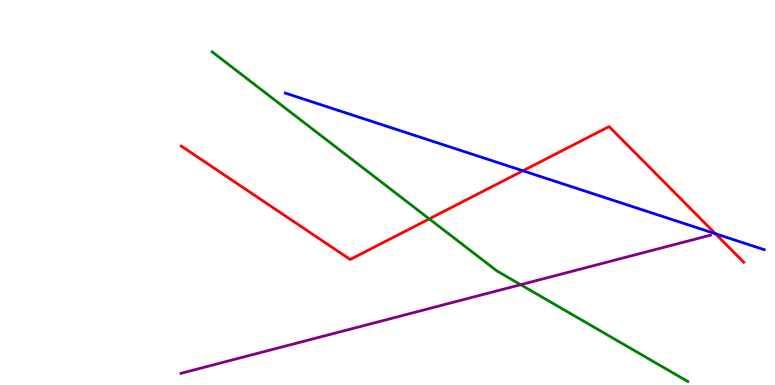[{'lines': ['blue', 'red'], 'intersections': [{'x': 6.75, 'y': 5.56}, {'x': 9.23, 'y': 3.93}]}, {'lines': ['green', 'red'], 'intersections': [{'x': 5.54, 'y': 4.31}]}, {'lines': ['purple', 'red'], 'intersections': []}, {'lines': ['blue', 'green'], 'intersections': []}, {'lines': ['blue', 'purple'], 'intersections': []}, {'lines': ['green', 'purple'], 'intersections': [{'x': 6.72, 'y': 2.61}]}]